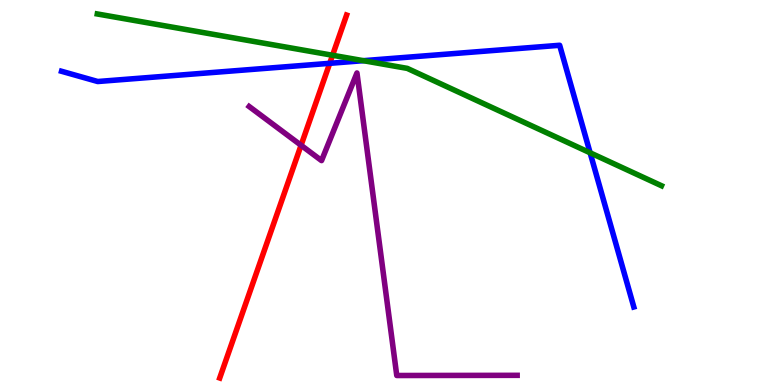[{'lines': ['blue', 'red'], 'intersections': [{'x': 4.25, 'y': 8.36}]}, {'lines': ['green', 'red'], 'intersections': [{'x': 4.29, 'y': 8.56}]}, {'lines': ['purple', 'red'], 'intersections': [{'x': 3.88, 'y': 6.23}]}, {'lines': ['blue', 'green'], 'intersections': [{'x': 4.69, 'y': 8.42}, {'x': 7.61, 'y': 6.03}]}, {'lines': ['blue', 'purple'], 'intersections': []}, {'lines': ['green', 'purple'], 'intersections': []}]